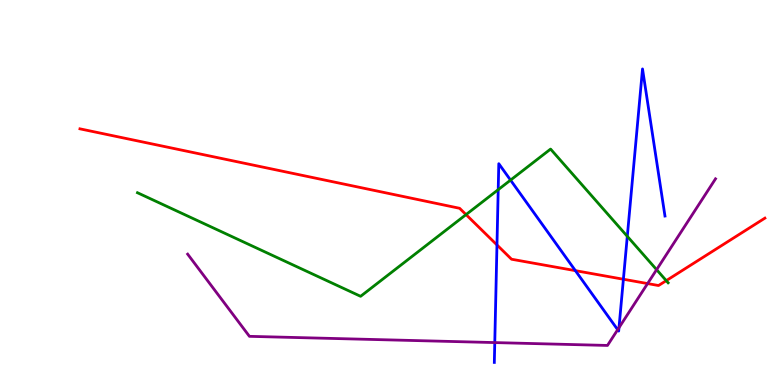[{'lines': ['blue', 'red'], 'intersections': [{'x': 6.41, 'y': 3.64}, {'x': 7.42, 'y': 2.97}, {'x': 8.04, 'y': 2.75}]}, {'lines': ['green', 'red'], 'intersections': [{'x': 6.01, 'y': 4.43}, {'x': 8.6, 'y': 2.71}]}, {'lines': ['purple', 'red'], 'intersections': [{'x': 8.36, 'y': 2.63}]}, {'lines': ['blue', 'green'], 'intersections': [{'x': 6.43, 'y': 5.07}, {'x': 6.59, 'y': 5.32}, {'x': 8.09, 'y': 3.86}]}, {'lines': ['blue', 'purple'], 'intersections': [{'x': 6.38, 'y': 1.1}, {'x': 7.97, 'y': 1.44}, {'x': 7.99, 'y': 1.49}]}, {'lines': ['green', 'purple'], 'intersections': [{'x': 8.47, 'y': 3.0}]}]